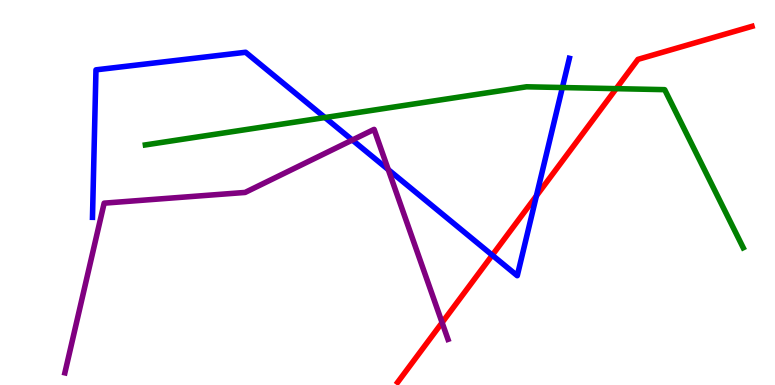[{'lines': ['blue', 'red'], 'intersections': [{'x': 6.35, 'y': 3.37}, {'x': 6.92, 'y': 4.91}]}, {'lines': ['green', 'red'], 'intersections': [{'x': 7.95, 'y': 7.7}]}, {'lines': ['purple', 'red'], 'intersections': [{'x': 5.7, 'y': 1.62}]}, {'lines': ['blue', 'green'], 'intersections': [{'x': 4.19, 'y': 6.95}, {'x': 7.26, 'y': 7.73}]}, {'lines': ['blue', 'purple'], 'intersections': [{'x': 4.55, 'y': 6.36}, {'x': 5.01, 'y': 5.59}]}, {'lines': ['green', 'purple'], 'intersections': []}]